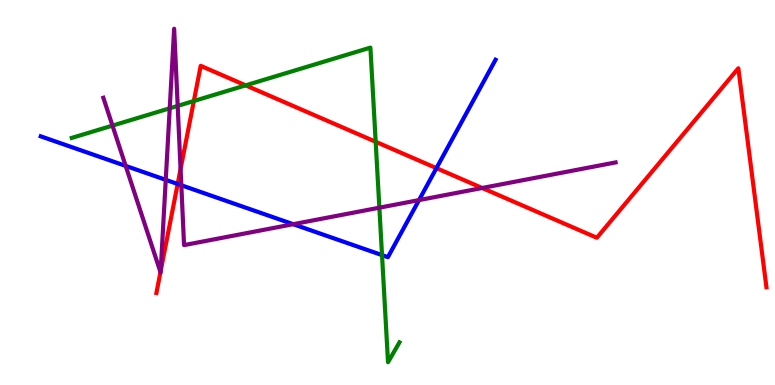[{'lines': ['blue', 'red'], 'intersections': [{'x': 2.29, 'y': 5.22}, {'x': 5.63, 'y': 5.63}]}, {'lines': ['green', 'red'], 'intersections': [{'x': 2.5, 'y': 7.38}, {'x': 3.17, 'y': 7.78}, {'x': 4.85, 'y': 6.32}]}, {'lines': ['purple', 'red'], 'intersections': [{'x': 2.07, 'y': 2.93}, {'x': 2.07, 'y': 2.96}, {'x': 2.33, 'y': 5.61}, {'x': 6.22, 'y': 5.12}]}, {'lines': ['blue', 'green'], 'intersections': [{'x': 4.93, 'y': 3.37}]}, {'lines': ['blue', 'purple'], 'intersections': [{'x': 1.62, 'y': 5.69}, {'x': 2.14, 'y': 5.33}, {'x': 2.34, 'y': 5.19}, {'x': 3.78, 'y': 4.18}, {'x': 5.41, 'y': 4.8}]}, {'lines': ['green', 'purple'], 'intersections': [{'x': 1.45, 'y': 6.74}, {'x': 2.19, 'y': 7.19}, {'x': 2.29, 'y': 7.25}, {'x': 4.9, 'y': 4.61}]}]